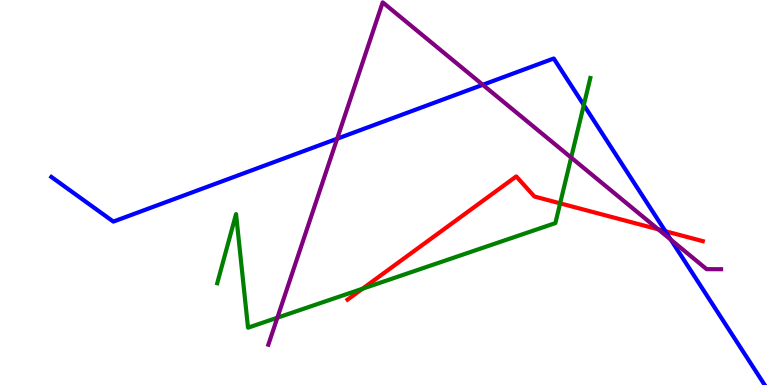[{'lines': ['blue', 'red'], 'intersections': [{'x': 8.59, 'y': 3.99}]}, {'lines': ['green', 'red'], 'intersections': [{'x': 4.68, 'y': 2.5}, {'x': 7.23, 'y': 4.72}]}, {'lines': ['purple', 'red'], 'intersections': [{'x': 8.49, 'y': 4.04}]}, {'lines': ['blue', 'green'], 'intersections': [{'x': 7.53, 'y': 7.27}]}, {'lines': ['blue', 'purple'], 'intersections': [{'x': 4.35, 'y': 6.4}, {'x': 6.23, 'y': 7.8}, {'x': 8.66, 'y': 3.78}]}, {'lines': ['green', 'purple'], 'intersections': [{'x': 3.58, 'y': 1.75}, {'x': 7.37, 'y': 5.91}]}]